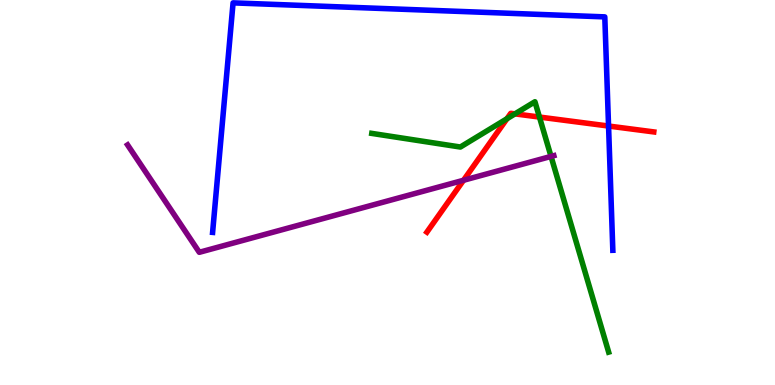[{'lines': ['blue', 'red'], 'intersections': [{'x': 7.85, 'y': 6.73}]}, {'lines': ['green', 'red'], 'intersections': [{'x': 6.54, 'y': 6.92}, {'x': 6.64, 'y': 7.04}, {'x': 6.96, 'y': 6.96}]}, {'lines': ['purple', 'red'], 'intersections': [{'x': 5.98, 'y': 5.32}]}, {'lines': ['blue', 'green'], 'intersections': []}, {'lines': ['blue', 'purple'], 'intersections': []}, {'lines': ['green', 'purple'], 'intersections': [{'x': 7.11, 'y': 5.94}]}]